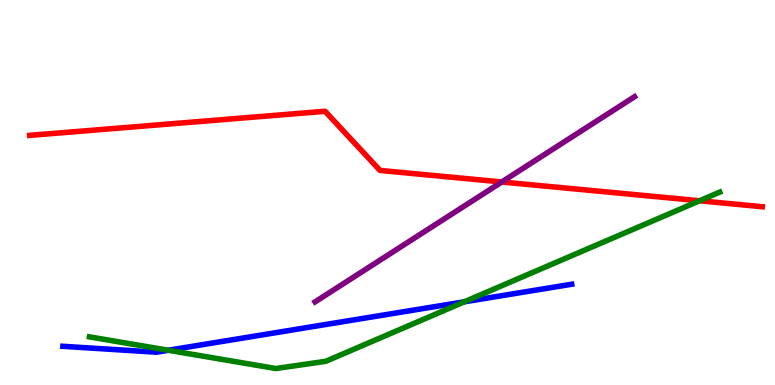[{'lines': ['blue', 'red'], 'intersections': []}, {'lines': ['green', 'red'], 'intersections': [{'x': 9.03, 'y': 4.79}]}, {'lines': ['purple', 'red'], 'intersections': [{'x': 6.47, 'y': 5.27}]}, {'lines': ['blue', 'green'], 'intersections': [{'x': 2.17, 'y': 0.902}, {'x': 5.99, 'y': 2.16}]}, {'lines': ['blue', 'purple'], 'intersections': []}, {'lines': ['green', 'purple'], 'intersections': []}]